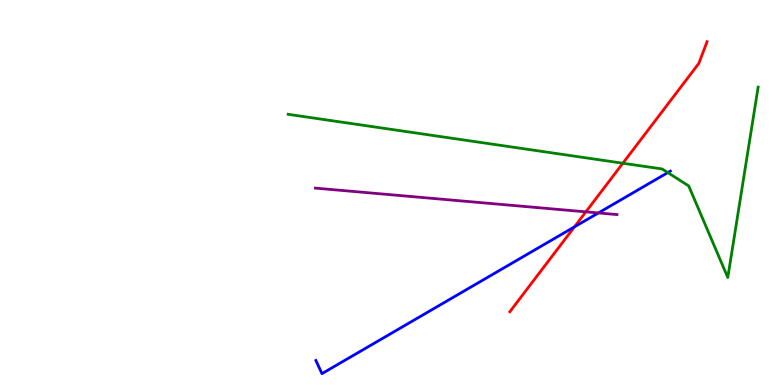[{'lines': ['blue', 'red'], 'intersections': [{'x': 7.41, 'y': 4.11}]}, {'lines': ['green', 'red'], 'intersections': [{'x': 8.04, 'y': 5.76}]}, {'lines': ['purple', 'red'], 'intersections': [{'x': 7.56, 'y': 4.5}]}, {'lines': ['blue', 'green'], 'intersections': [{'x': 8.62, 'y': 5.52}]}, {'lines': ['blue', 'purple'], 'intersections': [{'x': 7.72, 'y': 4.47}]}, {'lines': ['green', 'purple'], 'intersections': []}]